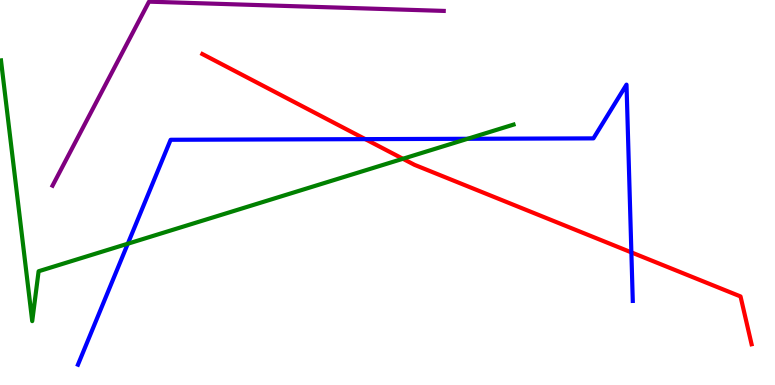[{'lines': ['blue', 'red'], 'intersections': [{'x': 4.71, 'y': 6.39}, {'x': 8.15, 'y': 3.44}]}, {'lines': ['green', 'red'], 'intersections': [{'x': 5.2, 'y': 5.88}]}, {'lines': ['purple', 'red'], 'intersections': []}, {'lines': ['blue', 'green'], 'intersections': [{'x': 1.65, 'y': 3.67}, {'x': 6.03, 'y': 6.39}]}, {'lines': ['blue', 'purple'], 'intersections': []}, {'lines': ['green', 'purple'], 'intersections': []}]